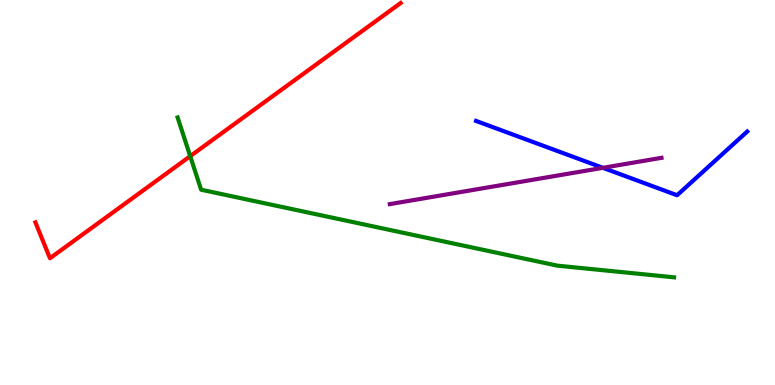[{'lines': ['blue', 'red'], 'intersections': []}, {'lines': ['green', 'red'], 'intersections': [{'x': 2.45, 'y': 5.94}]}, {'lines': ['purple', 'red'], 'intersections': []}, {'lines': ['blue', 'green'], 'intersections': []}, {'lines': ['blue', 'purple'], 'intersections': [{'x': 7.78, 'y': 5.64}]}, {'lines': ['green', 'purple'], 'intersections': []}]